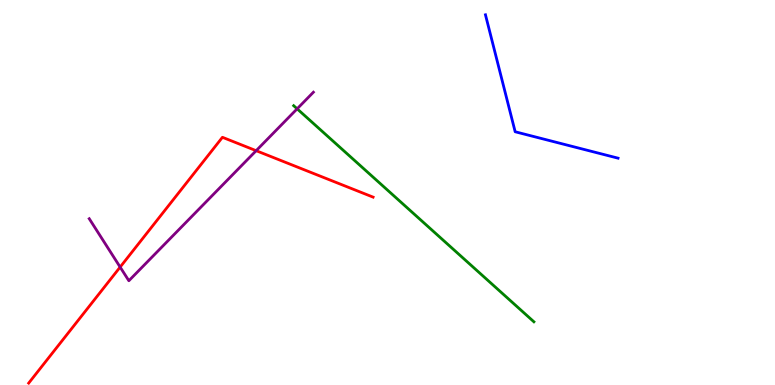[{'lines': ['blue', 'red'], 'intersections': []}, {'lines': ['green', 'red'], 'intersections': []}, {'lines': ['purple', 'red'], 'intersections': [{'x': 1.55, 'y': 3.06}, {'x': 3.31, 'y': 6.09}]}, {'lines': ['blue', 'green'], 'intersections': []}, {'lines': ['blue', 'purple'], 'intersections': []}, {'lines': ['green', 'purple'], 'intersections': [{'x': 3.83, 'y': 7.17}]}]